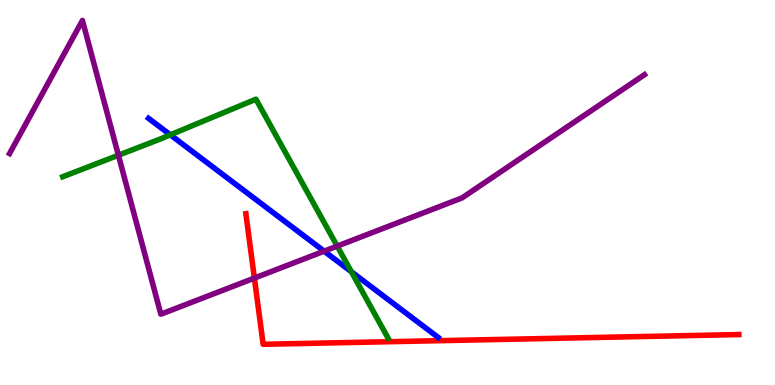[{'lines': ['blue', 'red'], 'intersections': []}, {'lines': ['green', 'red'], 'intersections': []}, {'lines': ['purple', 'red'], 'intersections': [{'x': 3.28, 'y': 2.78}]}, {'lines': ['blue', 'green'], 'intersections': [{'x': 2.2, 'y': 6.5}, {'x': 4.53, 'y': 2.94}]}, {'lines': ['blue', 'purple'], 'intersections': [{'x': 4.18, 'y': 3.48}]}, {'lines': ['green', 'purple'], 'intersections': [{'x': 1.53, 'y': 5.97}, {'x': 4.35, 'y': 3.61}]}]